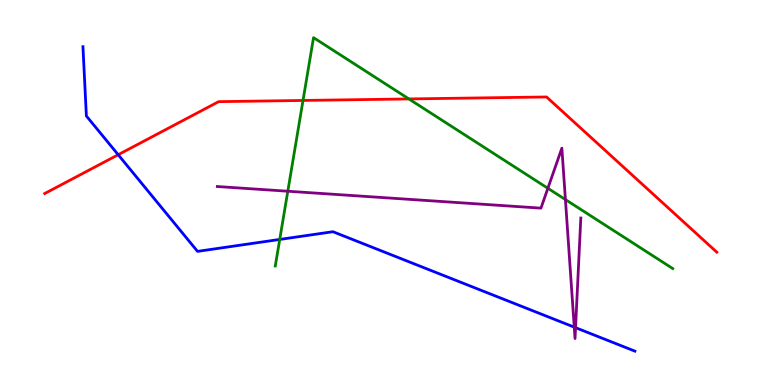[{'lines': ['blue', 'red'], 'intersections': [{'x': 1.52, 'y': 5.98}]}, {'lines': ['green', 'red'], 'intersections': [{'x': 3.91, 'y': 7.39}, {'x': 5.28, 'y': 7.43}]}, {'lines': ['purple', 'red'], 'intersections': []}, {'lines': ['blue', 'green'], 'intersections': [{'x': 3.61, 'y': 3.78}]}, {'lines': ['blue', 'purple'], 'intersections': [{'x': 7.41, 'y': 1.5}, {'x': 7.43, 'y': 1.49}]}, {'lines': ['green', 'purple'], 'intersections': [{'x': 3.71, 'y': 5.03}, {'x': 7.07, 'y': 5.11}, {'x': 7.3, 'y': 4.82}]}]